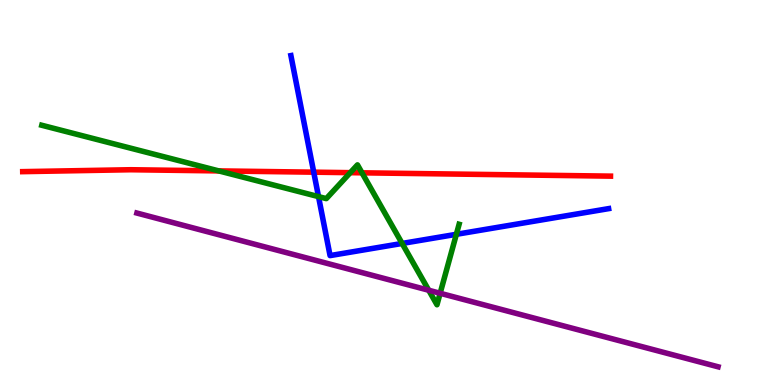[{'lines': ['blue', 'red'], 'intersections': [{'x': 4.05, 'y': 5.53}]}, {'lines': ['green', 'red'], 'intersections': [{'x': 2.82, 'y': 5.56}, {'x': 4.52, 'y': 5.52}, {'x': 4.67, 'y': 5.51}]}, {'lines': ['purple', 'red'], 'intersections': []}, {'lines': ['blue', 'green'], 'intersections': [{'x': 4.11, 'y': 4.89}, {'x': 5.19, 'y': 3.68}, {'x': 5.89, 'y': 3.91}]}, {'lines': ['blue', 'purple'], 'intersections': []}, {'lines': ['green', 'purple'], 'intersections': [{'x': 5.53, 'y': 2.46}, {'x': 5.68, 'y': 2.38}]}]